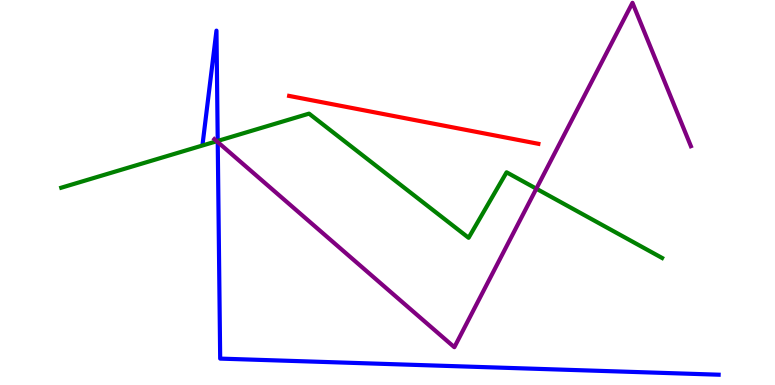[{'lines': ['blue', 'red'], 'intersections': []}, {'lines': ['green', 'red'], 'intersections': []}, {'lines': ['purple', 'red'], 'intersections': []}, {'lines': ['blue', 'green'], 'intersections': [{'x': 2.81, 'y': 6.34}]}, {'lines': ['blue', 'purple'], 'intersections': [{'x': 2.81, 'y': 6.31}]}, {'lines': ['green', 'purple'], 'intersections': [{'x': 2.8, 'y': 6.33}, {'x': 6.92, 'y': 5.1}]}]